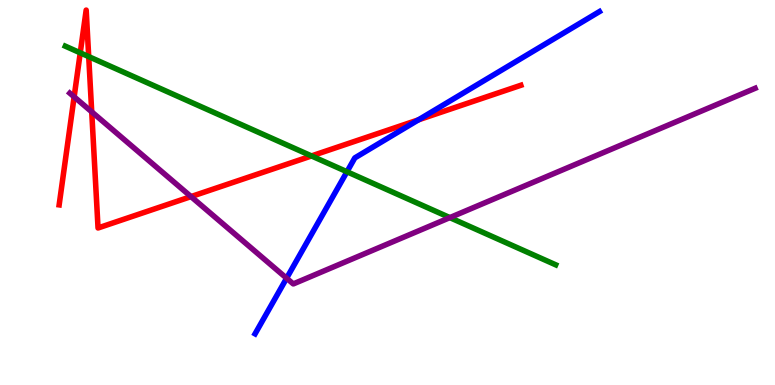[{'lines': ['blue', 'red'], 'intersections': [{'x': 5.4, 'y': 6.89}]}, {'lines': ['green', 'red'], 'intersections': [{'x': 1.04, 'y': 8.63}, {'x': 1.14, 'y': 8.53}, {'x': 4.02, 'y': 5.95}]}, {'lines': ['purple', 'red'], 'intersections': [{'x': 0.957, 'y': 7.48}, {'x': 1.18, 'y': 7.09}, {'x': 2.46, 'y': 4.89}]}, {'lines': ['blue', 'green'], 'intersections': [{'x': 4.48, 'y': 5.54}]}, {'lines': ['blue', 'purple'], 'intersections': [{'x': 3.7, 'y': 2.77}]}, {'lines': ['green', 'purple'], 'intersections': [{'x': 5.8, 'y': 4.35}]}]